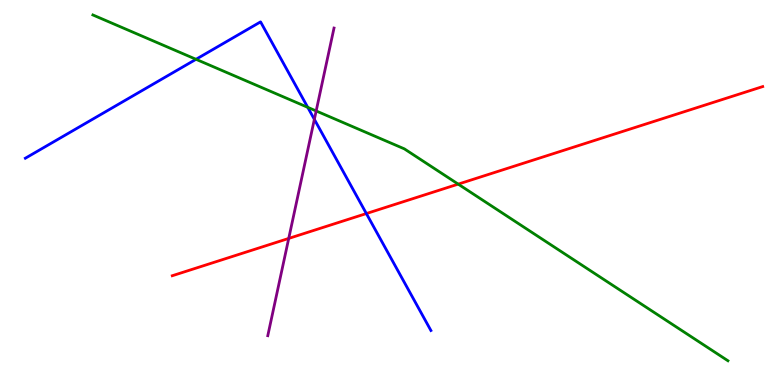[{'lines': ['blue', 'red'], 'intersections': [{'x': 4.73, 'y': 4.45}]}, {'lines': ['green', 'red'], 'intersections': [{'x': 5.91, 'y': 5.22}]}, {'lines': ['purple', 'red'], 'intersections': [{'x': 3.73, 'y': 3.81}]}, {'lines': ['blue', 'green'], 'intersections': [{'x': 2.53, 'y': 8.46}, {'x': 3.97, 'y': 7.21}]}, {'lines': ['blue', 'purple'], 'intersections': [{'x': 4.06, 'y': 6.9}]}, {'lines': ['green', 'purple'], 'intersections': [{'x': 4.08, 'y': 7.12}]}]